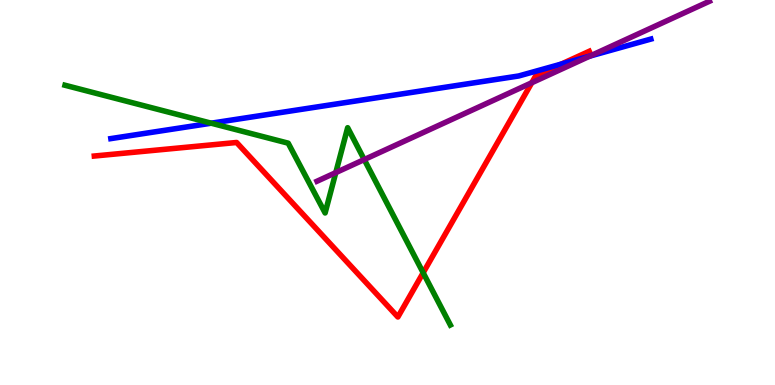[{'lines': ['blue', 'red'], 'intersections': [{'x': 7.24, 'y': 8.34}]}, {'lines': ['green', 'red'], 'intersections': [{'x': 5.46, 'y': 2.92}]}, {'lines': ['purple', 'red'], 'intersections': [{'x': 6.86, 'y': 7.85}]}, {'lines': ['blue', 'green'], 'intersections': [{'x': 2.73, 'y': 6.8}]}, {'lines': ['blue', 'purple'], 'intersections': [{'x': 7.61, 'y': 8.54}]}, {'lines': ['green', 'purple'], 'intersections': [{'x': 4.33, 'y': 5.52}, {'x': 4.7, 'y': 5.86}]}]